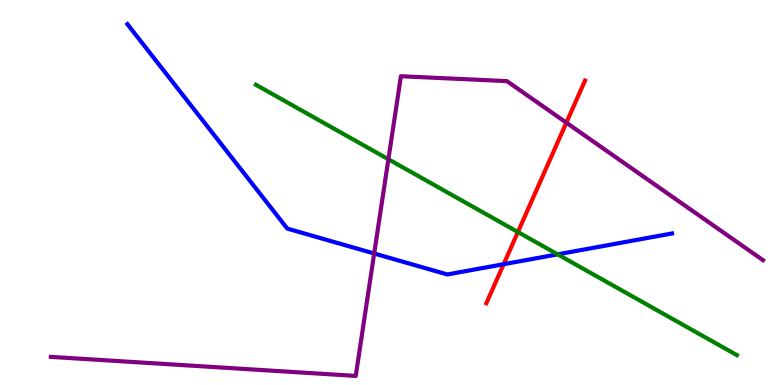[{'lines': ['blue', 'red'], 'intersections': [{'x': 6.5, 'y': 3.14}]}, {'lines': ['green', 'red'], 'intersections': [{'x': 6.68, 'y': 3.97}]}, {'lines': ['purple', 'red'], 'intersections': [{'x': 7.31, 'y': 6.81}]}, {'lines': ['blue', 'green'], 'intersections': [{'x': 7.19, 'y': 3.39}]}, {'lines': ['blue', 'purple'], 'intersections': [{'x': 4.83, 'y': 3.42}]}, {'lines': ['green', 'purple'], 'intersections': [{'x': 5.01, 'y': 5.86}]}]